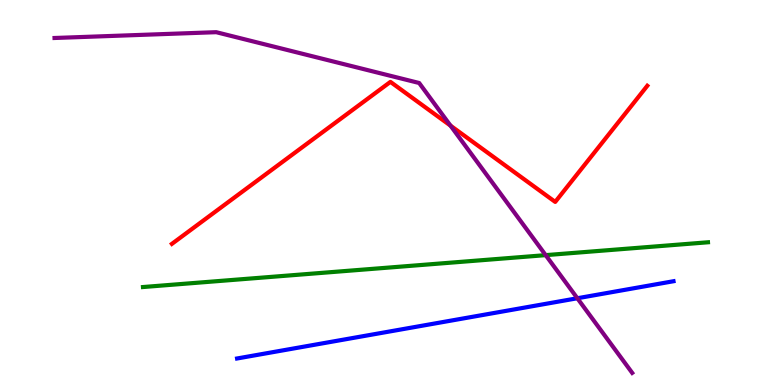[{'lines': ['blue', 'red'], 'intersections': []}, {'lines': ['green', 'red'], 'intersections': []}, {'lines': ['purple', 'red'], 'intersections': [{'x': 5.81, 'y': 6.74}]}, {'lines': ['blue', 'green'], 'intersections': []}, {'lines': ['blue', 'purple'], 'intersections': [{'x': 7.45, 'y': 2.25}]}, {'lines': ['green', 'purple'], 'intersections': [{'x': 7.04, 'y': 3.37}]}]